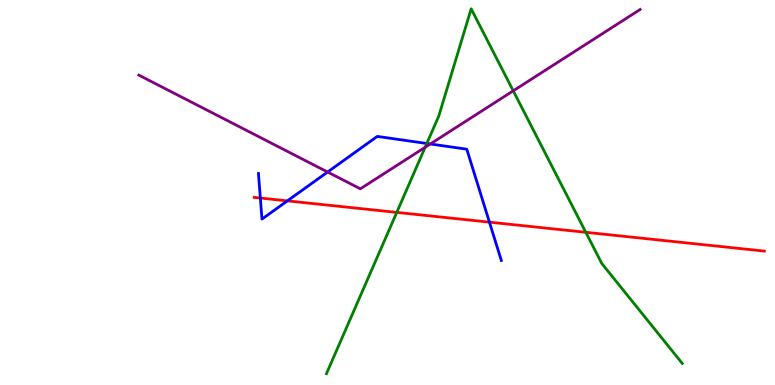[{'lines': ['blue', 'red'], 'intersections': [{'x': 3.36, 'y': 4.86}, {'x': 3.71, 'y': 4.78}, {'x': 6.32, 'y': 4.23}]}, {'lines': ['green', 'red'], 'intersections': [{'x': 5.12, 'y': 4.48}, {'x': 7.56, 'y': 3.97}]}, {'lines': ['purple', 'red'], 'intersections': []}, {'lines': ['blue', 'green'], 'intersections': [{'x': 5.51, 'y': 6.27}]}, {'lines': ['blue', 'purple'], 'intersections': [{'x': 4.23, 'y': 5.53}, {'x': 5.55, 'y': 6.26}]}, {'lines': ['green', 'purple'], 'intersections': [{'x': 5.49, 'y': 6.17}, {'x': 6.62, 'y': 7.64}]}]